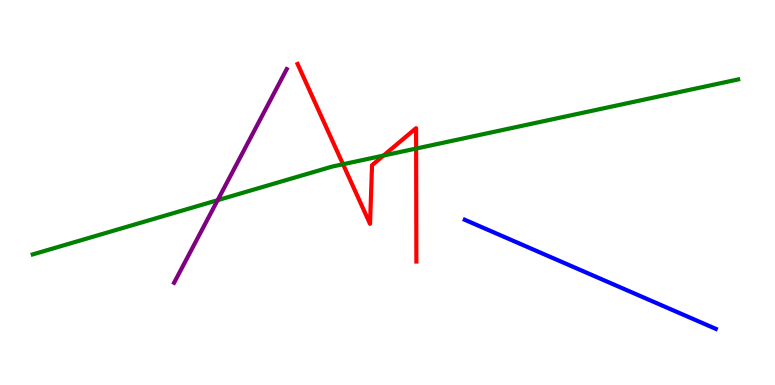[{'lines': ['blue', 'red'], 'intersections': []}, {'lines': ['green', 'red'], 'intersections': [{'x': 4.43, 'y': 5.73}, {'x': 4.95, 'y': 5.96}, {'x': 5.37, 'y': 6.14}]}, {'lines': ['purple', 'red'], 'intersections': []}, {'lines': ['blue', 'green'], 'intersections': []}, {'lines': ['blue', 'purple'], 'intersections': []}, {'lines': ['green', 'purple'], 'intersections': [{'x': 2.81, 'y': 4.8}]}]